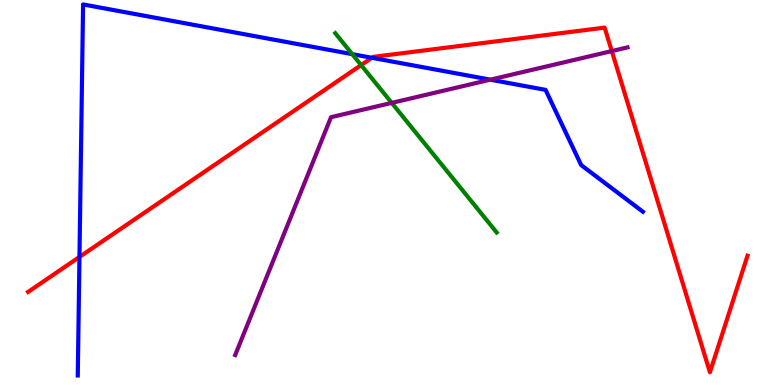[{'lines': ['blue', 'red'], 'intersections': [{'x': 1.03, 'y': 3.33}, {'x': 4.8, 'y': 8.5}]}, {'lines': ['green', 'red'], 'intersections': [{'x': 4.66, 'y': 8.31}]}, {'lines': ['purple', 'red'], 'intersections': [{'x': 7.89, 'y': 8.67}]}, {'lines': ['blue', 'green'], 'intersections': [{'x': 4.55, 'y': 8.59}]}, {'lines': ['blue', 'purple'], 'intersections': [{'x': 6.33, 'y': 7.93}]}, {'lines': ['green', 'purple'], 'intersections': [{'x': 5.05, 'y': 7.33}]}]